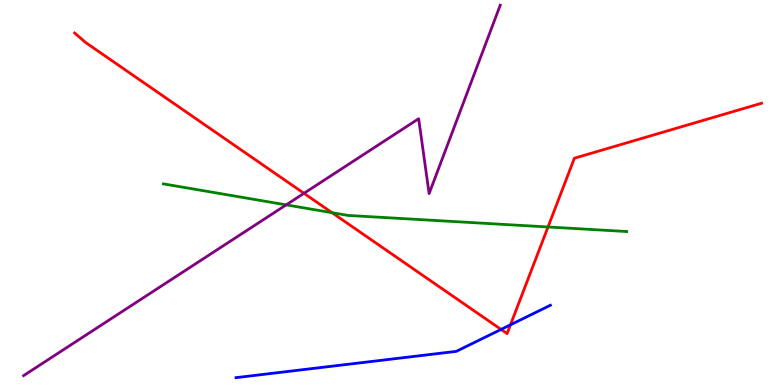[{'lines': ['blue', 'red'], 'intersections': [{'x': 6.47, 'y': 1.44}, {'x': 6.59, 'y': 1.56}]}, {'lines': ['green', 'red'], 'intersections': [{'x': 4.28, 'y': 4.48}, {'x': 7.07, 'y': 4.1}]}, {'lines': ['purple', 'red'], 'intersections': [{'x': 3.92, 'y': 4.98}]}, {'lines': ['blue', 'green'], 'intersections': []}, {'lines': ['blue', 'purple'], 'intersections': []}, {'lines': ['green', 'purple'], 'intersections': [{'x': 3.69, 'y': 4.68}]}]